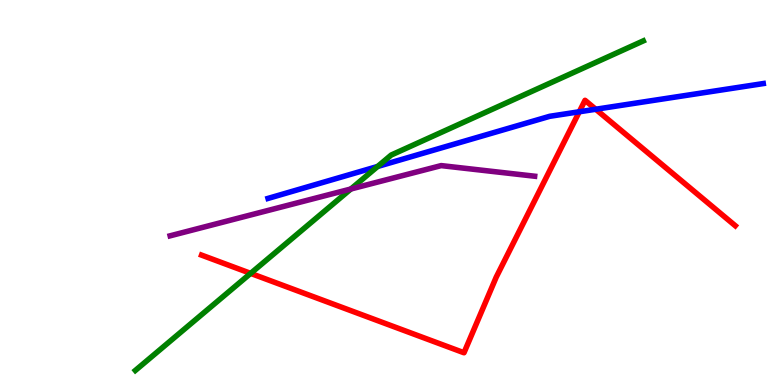[{'lines': ['blue', 'red'], 'intersections': [{'x': 7.47, 'y': 7.1}, {'x': 7.69, 'y': 7.16}]}, {'lines': ['green', 'red'], 'intersections': [{'x': 3.23, 'y': 2.9}]}, {'lines': ['purple', 'red'], 'intersections': []}, {'lines': ['blue', 'green'], 'intersections': [{'x': 4.87, 'y': 5.68}]}, {'lines': ['blue', 'purple'], 'intersections': []}, {'lines': ['green', 'purple'], 'intersections': [{'x': 4.53, 'y': 5.09}]}]